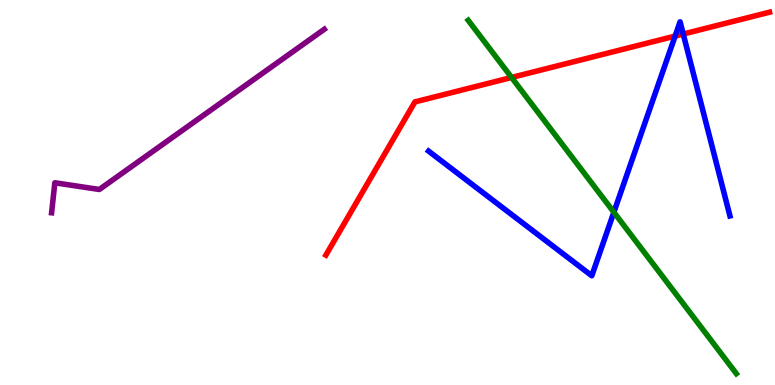[{'lines': ['blue', 'red'], 'intersections': [{'x': 8.71, 'y': 9.06}, {'x': 8.82, 'y': 9.12}]}, {'lines': ['green', 'red'], 'intersections': [{'x': 6.6, 'y': 7.99}]}, {'lines': ['purple', 'red'], 'intersections': []}, {'lines': ['blue', 'green'], 'intersections': [{'x': 7.92, 'y': 4.49}]}, {'lines': ['blue', 'purple'], 'intersections': []}, {'lines': ['green', 'purple'], 'intersections': []}]